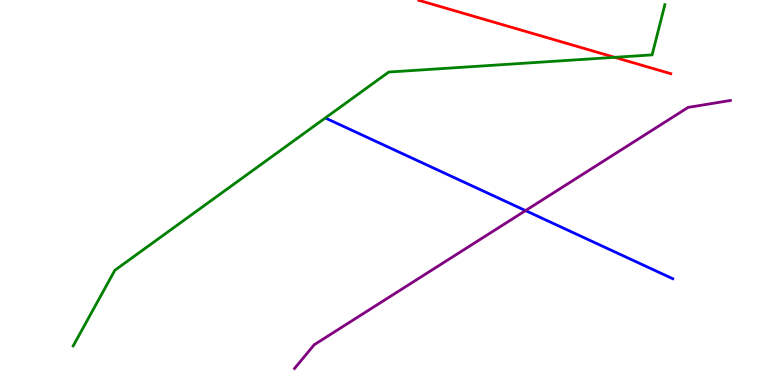[{'lines': ['blue', 'red'], 'intersections': []}, {'lines': ['green', 'red'], 'intersections': [{'x': 7.93, 'y': 8.51}]}, {'lines': ['purple', 'red'], 'intersections': []}, {'lines': ['blue', 'green'], 'intersections': []}, {'lines': ['blue', 'purple'], 'intersections': [{'x': 6.78, 'y': 4.53}]}, {'lines': ['green', 'purple'], 'intersections': []}]